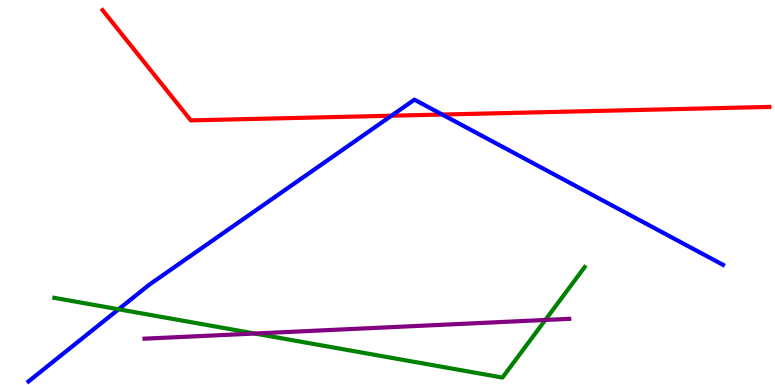[{'lines': ['blue', 'red'], 'intersections': [{'x': 5.05, 'y': 6.99}, {'x': 5.71, 'y': 7.02}]}, {'lines': ['green', 'red'], 'intersections': []}, {'lines': ['purple', 'red'], 'intersections': []}, {'lines': ['blue', 'green'], 'intersections': [{'x': 1.53, 'y': 1.97}]}, {'lines': ['blue', 'purple'], 'intersections': []}, {'lines': ['green', 'purple'], 'intersections': [{'x': 3.29, 'y': 1.34}, {'x': 7.04, 'y': 1.69}]}]